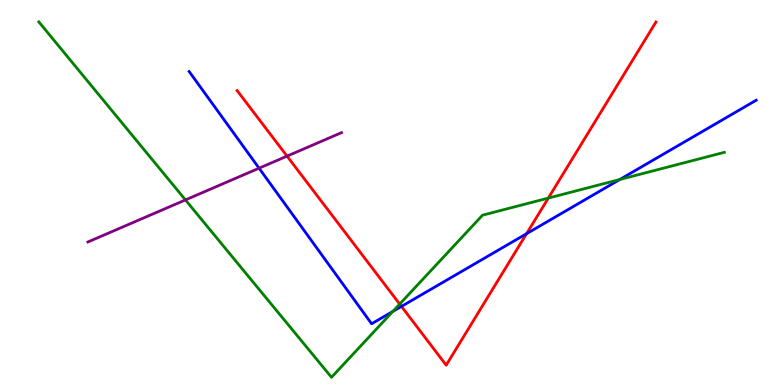[{'lines': ['blue', 'red'], 'intersections': [{'x': 5.18, 'y': 2.04}, {'x': 6.79, 'y': 3.93}]}, {'lines': ['green', 'red'], 'intersections': [{'x': 5.16, 'y': 2.1}, {'x': 7.08, 'y': 4.85}]}, {'lines': ['purple', 'red'], 'intersections': [{'x': 3.7, 'y': 5.94}]}, {'lines': ['blue', 'green'], 'intersections': [{'x': 5.07, 'y': 1.91}, {'x': 8.0, 'y': 5.34}]}, {'lines': ['blue', 'purple'], 'intersections': [{'x': 3.34, 'y': 5.63}]}, {'lines': ['green', 'purple'], 'intersections': [{'x': 2.39, 'y': 4.81}]}]